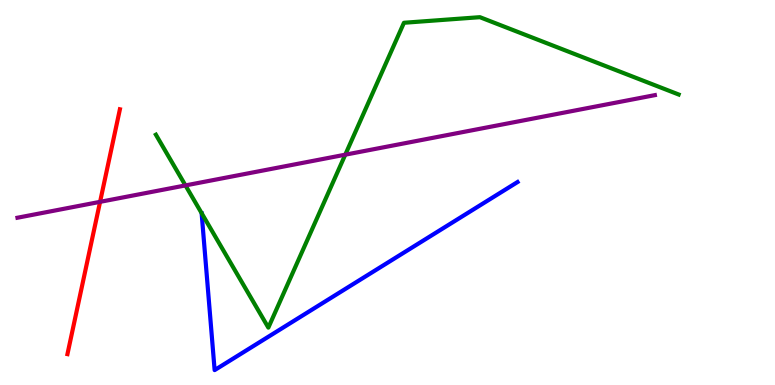[{'lines': ['blue', 'red'], 'intersections': []}, {'lines': ['green', 'red'], 'intersections': []}, {'lines': ['purple', 'red'], 'intersections': [{'x': 1.29, 'y': 4.76}]}, {'lines': ['blue', 'green'], 'intersections': []}, {'lines': ['blue', 'purple'], 'intersections': []}, {'lines': ['green', 'purple'], 'intersections': [{'x': 2.39, 'y': 5.18}, {'x': 4.46, 'y': 5.98}]}]